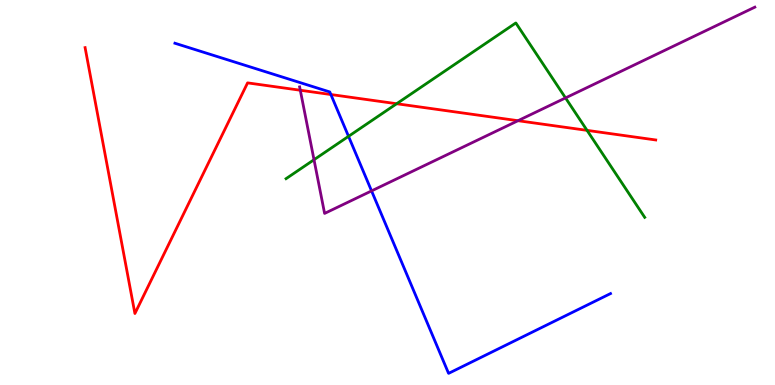[{'lines': ['blue', 'red'], 'intersections': [{'x': 4.27, 'y': 7.54}]}, {'lines': ['green', 'red'], 'intersections': [{'x': 5.12, 'y': 7.31}, {'x': 7.57, 'y': 6.61}]}, {'lines': ['purple', 'red'], 'intersections': [{'x': 3.87, 'y': 7.66}, {'x': 6.68, 'y': 6.86}]}, {'lines': ['blue', 'green'], 'intersections': [{'x': 4.5, 'y': 6.46}]}, {'lines': ['blue', 'purple'], 'intersections': [{'x': 4.79, 'y': 5.04}]}, {'lines': ['green', 'purple'], 'intersections': [{'x': 4.05, 'y': 5.85}, {'x': 7.3, 'y': 7.46}]}]